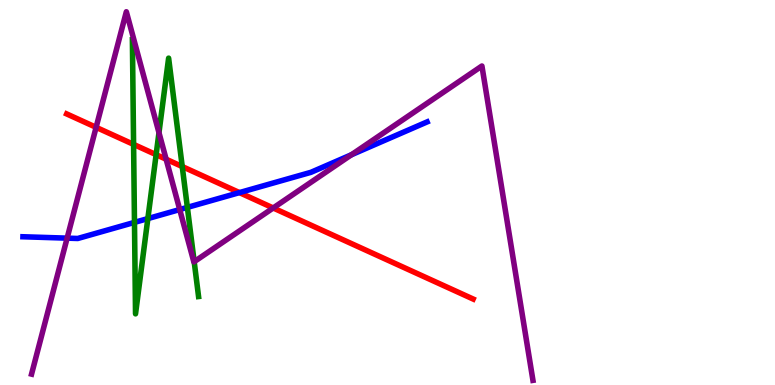[{'lines': ['blue', 'red'], 'intersections': [{'x': 3.09, 'y': 5.0}]}, {'lines': ['green', 'red'], 'intersections': [{'x': 1.72, 'y': 6.25}, {'x': 2.01, 'y': 5.98}, {'x': 2.35, 'y': 5.67}]}, {'lines': ['purple', 'red'], 'intersections': [{'x': 1.24, 'y': 6.69}, {'x': 2.14, 'y': 5.86}, {'x': 3.53, 'y': 4.6}]}, {'lines': ['blue', 'green'], 'intersections': [{'x': 1.74, 'y': 4.22}, {'x': 1.91, 'y': 4.32}, {'x': 2.42, 'y': 4.61}]}, {'lines': ['blue', 'purple'], 'intersections': [{'x': 0.866, 'y': 3.81}, {'x': 2.32, 'y': 4.56}, {'x': 4.53, 'y': 5.98}]}, {'lines': ['green', 'purple'], 'intersections': [{'x': 2.05, 'y': 6.55}, {'x': 2.51, 'y': 3.2}]}]